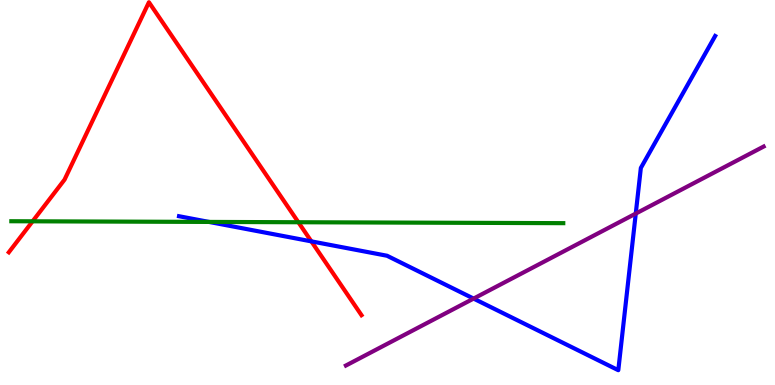[{'lines': ['blue', 'red'], 'intersections': [{'x': 4.02, 'y': 3.73}]}, {'lines': ['green', 'red'], 'intersections': [{'x': 0.421, 'y': 4.25}, {'x': 3.85, 'y': 4.23}]}, {'lines': ['purple', 'red'], 'intersections': []}, {'lines': ['blue', 'green'], 'intersections': [{'x': 2.7, 'y': 4.24}]}, {'lines': ['blue', 'purple'], 'intersections': [{'x': 6.11, 'y': 2.24}, {'x': 8.2, 'y': 4.45}]}, {'lines': ['green', 'purple'], 'intersections': []}]